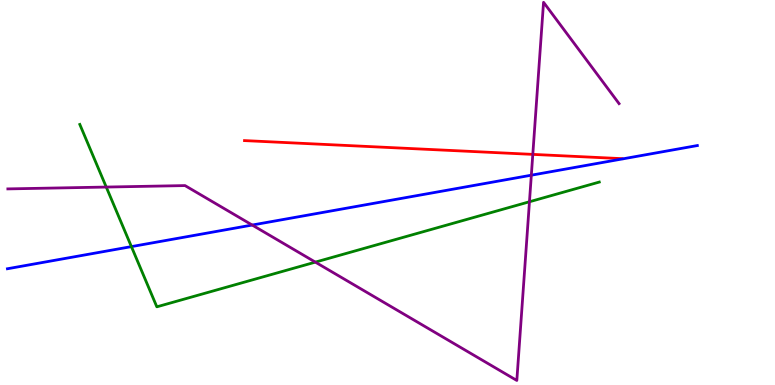[{'lines': ['blue', 'red'], 'intersections': []}, {'lines': ['green', 'red'], 'intersections': []}, {'lines': ['purple', 'red'], 'intersections': [{'x': 6.87, 'y': 5.99}]}, {'lines': ['blue', 'green'], 'intersections': [{'x': 1.7, 'y': 3.59}]}, {'lines': ['blue', 'purple'], 'intersections': [{'x': 3.25, 'y': 4.15}, {'x': 6.86, 'y': 5.45}]}, {'lines': ['green', 'purple'], 'intersections': [{'x': 1.37, 'y': 5.14}, {'x': 4.07, 'y': 3.19}, {'x': 6.83, 'y': 4.76}]}]